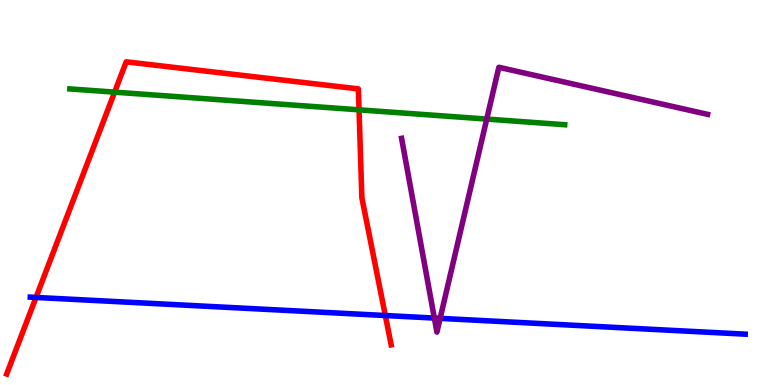[{'lines': ['blue', 'red'], 'intersections': [{'x': 0.465, 'y': 2.27}, {'x': 4.97, 'y': 1.8}]}, {'lines': ['green', 'red'], 'intersections': [{'x': 1.48, 'y': 7.61}, {'x': 4.63, 'y': 7.15}]}, {'lines': ['purple', 'red'], 'intersections': []}, {'lines': ['blue', 'green'], 'intersections': []}, {'lines': ['blue', 'purple'], 'intersections': [{'x': 5.6, 'y': 1.74}, {'x': 5.68, 'y': 1.73}]}, {'lines': ['green', 'purple'], 'intersections': [{'x': 6.28, 'y': 6.91}]}]